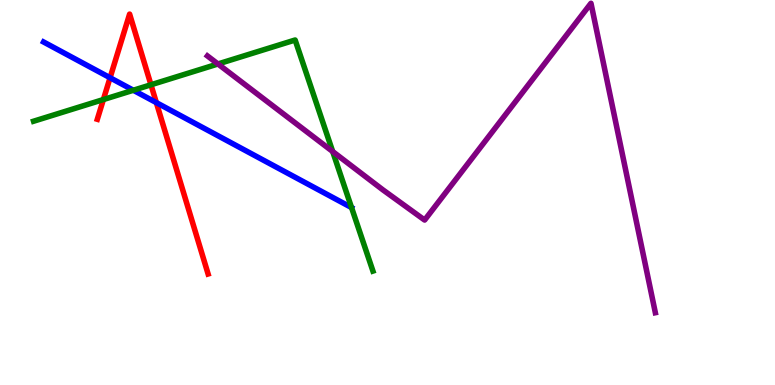[{'lines': ['blue', 'red'], 'intersections': [{'x': 1.42, 'y': 7.98}, {'x': 2.02, 'y': 7.33}]}, {'lines': ['green', 'red'], 'intersections': [{'x': 1.33, 'y': 7.41}, {'x': 1.95, 'y': 7.8}]}, {'lines': ['purple', 'red'], 'intersections': []}, {'lines': ['blue', 'green'], 'intersections': [{'x': 1.72, 'y': 7.66}, {'x': 4.54, 'y': 4.61}]}, {'lines': ['blue', 'purple'], 'intersections': []}, {'lines': ['green', 'purple'], 'intersections': [{'x': 2.81, 'y': 8.34}, {'x': 4.29, 'y': 6.06}]}]